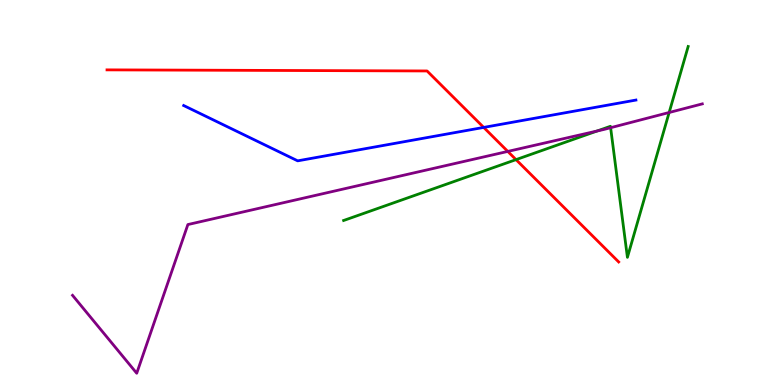[{'lines': ['blue', 'red'], 'intersections': [{'x': 6.24, 'y': 6.69}]}, {'lines': ['green', 'red'], 'intersections': [{'x': 6.66, 'y': 5.85}]}, {'lines': ['purple', 'red'], 'intersections': [{'x': 6.55, 'y': 6.07}]}, {'lines': ['blue', 'green'], 'intersections': []}, {'lines': ['blue', 'purple'], 'intersections': []}, {'lines': ['green', 'purple'], 'intersections': [{'x': 7.7, 'y': 6.6}, {'x': 7.88, 'y': 6.68}, {'x': 8.63, 'y': 7.08}]}]